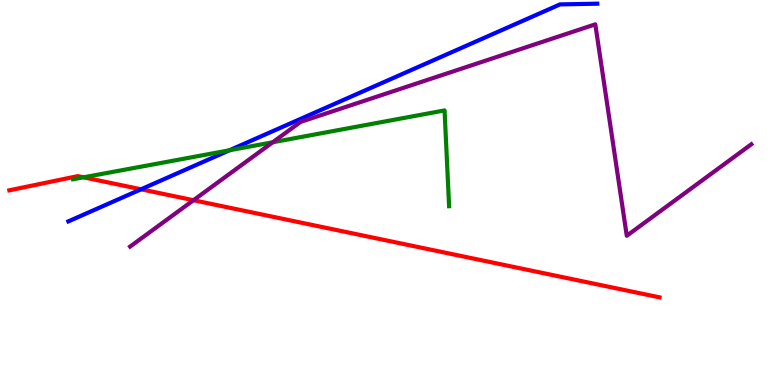[{'lines': ['blue', 'red'], 'intersections': [{'x': 1.82, 'y': 5.08}]}, {'lines': ['green', 'red'], 'intersections': [{'x': 1.08, 'y': 5.39}]}, {'lines': ['purple', 'red'], 'intersections': [{'x': 2.5, 'y': 4.8}]}, {'lines': ['blue', 'green'], 'intersections': [{'x': 2.96, 'y': 6.1}]}, {'lines': ['blue', 'purple'], 'intersections': []}, {'lines': ['green', 'purple'], 'intersections': [{'x': 3.52, 'y': 6.3}]}]